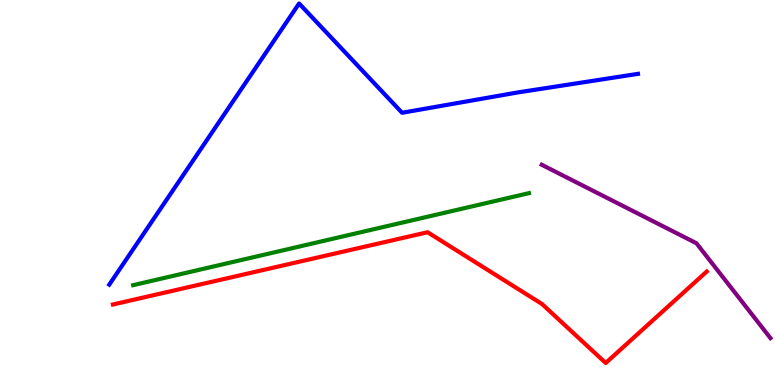[{'lines': ['blue', 'red'], 'intersections': []}, {'lines': ['green', 'red'], 'intersections': []}, {'lines': ['purple', 'red'], 'intersections': []}, {'lines': ['blue', 'green'], 'intersections': []}, {'lines': ['blue', 'purple'], 'intersections': []}, {'lines': ['green', 'purple'], 'intersections': []}]